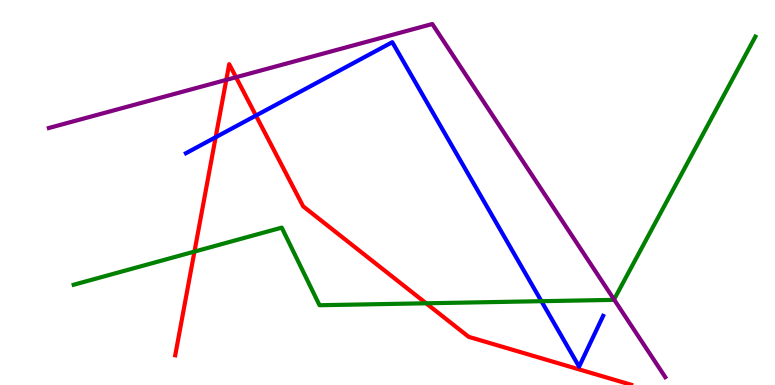[{'lines': ['blue', 'red'], 'intersections': [{'x': 2.78, 'y': 6.44}, {'x': 3.3, 'y': 7.0}]}, {'lines': ['green', 'red'], 'intersections': [{'x': 2.51, 'y': 3.47}, {'x': 5.5, 'y': 2.12}]}, {'lines': ['purple', 'red'], 'intersections': [{'x': 2.92, 'y': 7.93}, {'x': 3.05, 'y': 7.99}]}, {'lines': ['blue', 'green'], 'intersections': [{'x': 6.99, 'y': 2.18}]}, {'lines': ['blue', 'purple'], 'intersections': []}, {'lines': ['green', 'purple'], 'intersections': [{'x': 7.92, 'y': 2.22}]}]